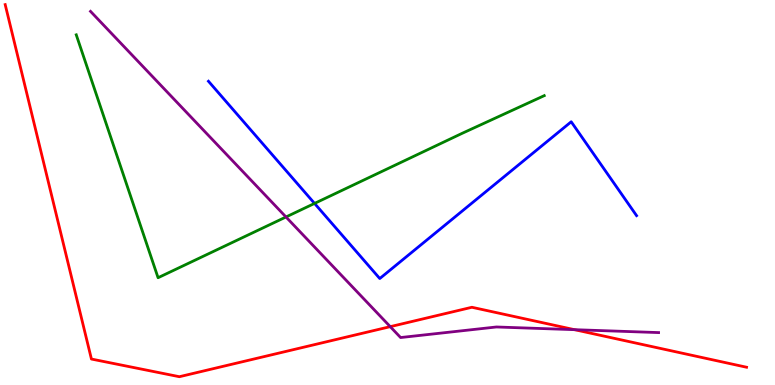[{'lines': ['blue', 'red'], 'intersections': []}, {'lines': ['green', 'red'], 'intersections': []}, {'lines': ['purple', 'red'], 'intersections': [{'x': 5.04, 'y': 1.52}, {'x': 7.41, 'y': 1.44}]}, {'lines': ['blue', 'green'], 'intersections': [{'x': 4.06, 'y': 4.72}]}, {'lines': ['blue', 'purple'], 'intersections': []}, {'lines': ['green', 'purple'], 'intersections': [{'x': 3.69, 'y': 4.36}]}]